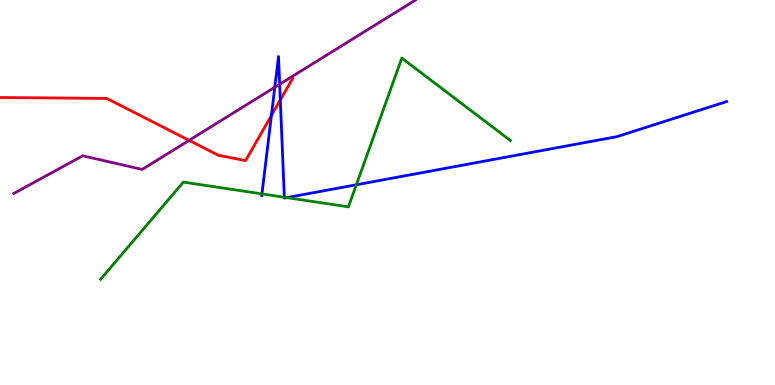[{'lines': ['blue', 'red'], 'intersections': [{'x': 3.5, 'y': 7.0}, {'x': 3.62, 'y': 7.4}]}, {'lines': ['green', 'red'], 'intersections': []}, {'lines': ['purple', 'red'], 'intersections': [{'x': 2.44, 'y': 6.35}]}, {'lines': ['blue', 'green'], 'intersections': [{'x': 3.38, 'y': 4.96}, {'x': 3.67, 'y': 4.88}, {'x': 3.7, 'y': 4.87}, {'x': 4.6, 'y': 5.2}]}, {'lines': ['blue', 'purple'], 'intersections': [{'x': 3.55, 'y': 7.73}, {'x': 3.61, 'y': 7.81}]}, {'lines': ['green', 'purple'], 'intersections': []}]